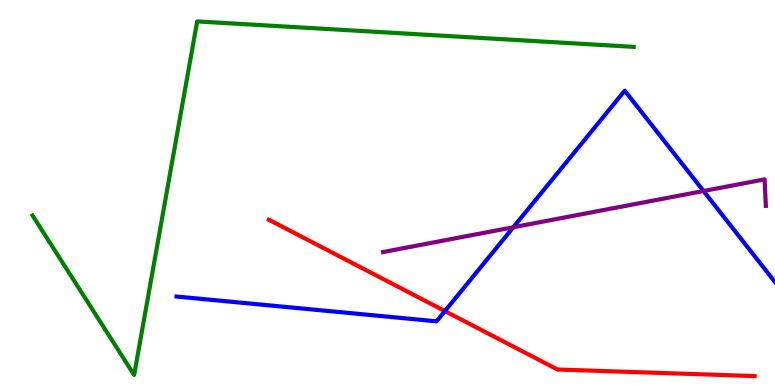[{'lines': ['blue', 'red'], 'intersections': [{'x': 5.74, 'y': 1.92}]}, {'lines': ['green', 'red'], 'intersections': []}, {'lines': ['purple', 'red'], 'intersections': []}, {'lines': ['blue', 'green'], 'intersections': []}, {'lines': ['blue', 'purple'], 'intersections': [{'x': 6.62, 'y': 4.1}, {'x': 9.08, 'y': 5.04}]}, {'lines': ['green', 'purple'], 'intersections': []}]